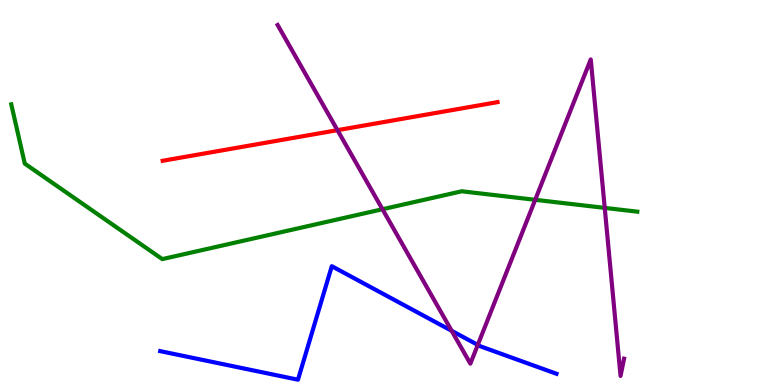[{'lines': ['blue', 'red'], 'intersections': []}, {'lines': ['green', 'red'], 'intersections': []}, {'lines': ['purple', 'red'], 'intersections': [{'x': 4.35, 'y': 6.62}]}, {'lines': ['blue', 'green'], 'intersections': []}, {'lines': ['blue', 'purple'], 'intersections': [{'x': 5.83, 'y': 1.41}, {'x': 6.16, 'y': 1.04}]}, {'lines': ['green', 'purple'], 'intersections': [{'x': 4.94, 'y': 4.57}, {'x': 6.91, 'y': 4.81}, {'x': 7.8, 'y': 4.6}]}]